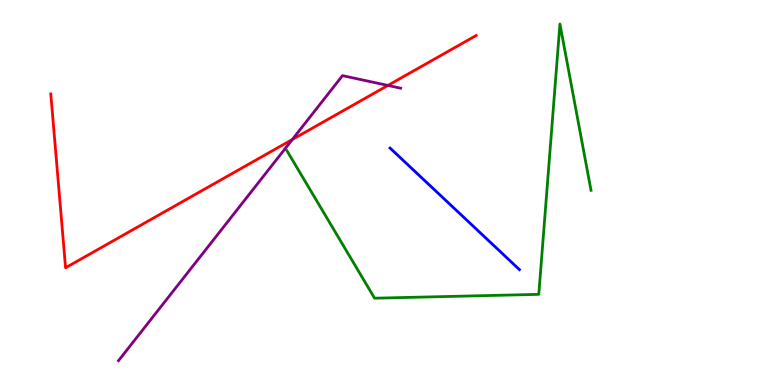[{'lines': ['blue', 'red'], 'intersections': []}, {'lines': ['green', 'red'], 'intersections': []}, {'lines': ['purple', 'red'], 'intersections': [{'x': 3.77, 'y': 6.38}, {'x': 5.01, 'y': 7.78}]}, {'lines': ['blue', 'green'], 'intersections': []}, {'lines': ['blue', 'purple'], 'intersections': []}, {'lines': ['green', 'purple'], 'intersections': []}]